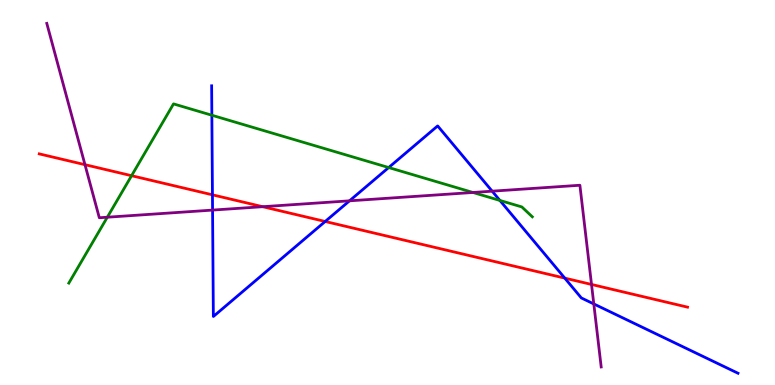[{'lines': ['blue', 'red'], 'intersections': [{'x': 2.74, 'y': 4.94}, {'x': 4.2, 'y': 4.25}, {'x': 7.29, 'y': 2.78}]}, {'lines': ['green', 'red'], 'intersections': [{'x': 1.7, 'y': 5.44}]}, {'lines': ['purple', 'red'], 'intersections': [{'x': 1.1, 'y': 5.72}, {'x': 3.39, 'y': 4.63}, {'x': 7.63, 'y': 2.61}]}, {'lines': ['blue', 'green'], 'intersections': [{'x': 2.73, 'y': 7.01}, {'x': 5.02, 'y': 5.65}, {'x': 6.45, 'y': 4.79}]}, {'lines': ['blue', 'purple'], 'intersections': [{'x': 2.74, 'y': 4.54}, {'x': 4.51, 'y': 4.78}, {'x': 6.35, 'y': 5.03}, {'x': 7.66, 'y': 2.11}]}, {'lines': ['green', 'purple'], 'intersections': [{'x': 1.38, 'y': 4.36}, {'x': 6.1, 'y': 5.0}]}]